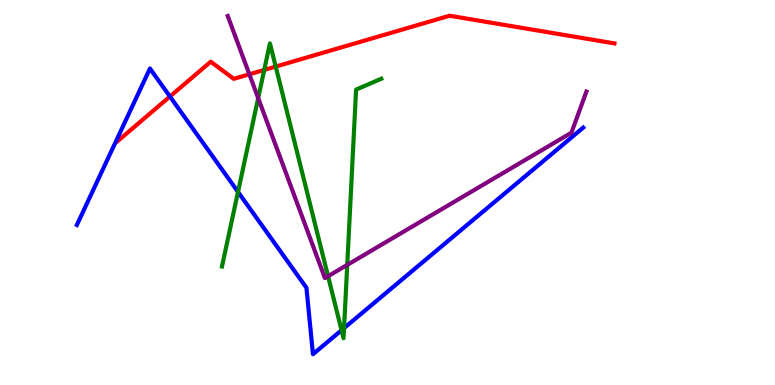[{'lines': ['blue', 'red'], 'intersections': [{'x': 2.19, 'y': 7.49}]}, {'lines': ['green', 'red'], 'intersections': [{'x': 3.41, 'y': 8.18}, {'x': 3.56, 'y': 8.27}]}, {'lines': ['purple', 'red'], 'intersections': [{'x': 3.22, 'y': 8.07}]}, {'lines': ['blue', 'green'], 'intersections': [{'x': 3.07, 'y': 5.02}, {'x': 4.41, 'y': 1.42}, {'x': 4.44, 'y': 1.48}]}, {'lines': ['blue', 'purple'], 'intersections': []}, {'lines': ['green', 'purple'], 'intersections': [{'x': 3.33, 'y': 7.45}, {'x': 4.23, 'y': 2.83}, {'x': 4.48, 'y': 3.12}]}]